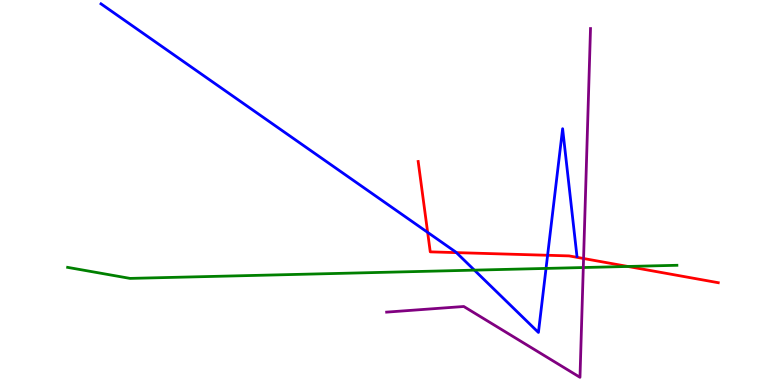[{'lines': ['blue', 'red'], 'intersections': [{'x': 5.52, 'y': 3.96}, {'x': 5.89, 'y': 3.44}, {'x': 7.07, 'y': 3.37}]}, {'lines': ['green', 'red'], 'intersections': [{'x': 8.1, 'y': 3.08}]}, {'lines': ['purple', 'red'], 'intersections': [{'x': 7.53, 'y': 3.29}]}, {'lines': ['blue', 'green'], 'intersections': [{'x': 6.12, 'y': 2.98}, {'x': 7.05, 'y': 3.03}]}, {'lines': ['blue', 'purple'], 'intersections': []}, {'lines': ['green', 'purple'], 'intersections': [{'x': 7.53, 'y': 3.05}]}]